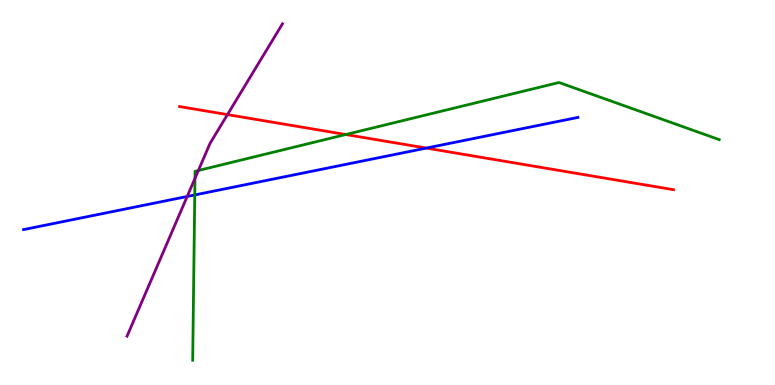[{'lines': ['blue', 'red'], 'intersections': [{'x': 5.5, 'y': 6.15}]}, {'lines': ['green', 'red'], 'intersections': [{'x': 4.46, 'y': 6.51}]}, {'lines': ['purple', 'red'], 'intersections': [{'x': 2.93, 'y': 7.02}]}, {'lines': ['blue', 'green'], 'intersections': [{'x': 2.51, 'y': 4.94}]}, {'lines': ['blue', 'purple'], 'intersections': [{'x': 2.42, 'y': 4.9}]}, {'lines': ['green', 'purple'], 'intersections': [{'x': 2.52, 'y': 5.37}, {'x': 2.56, 'y': 5.57}]}]